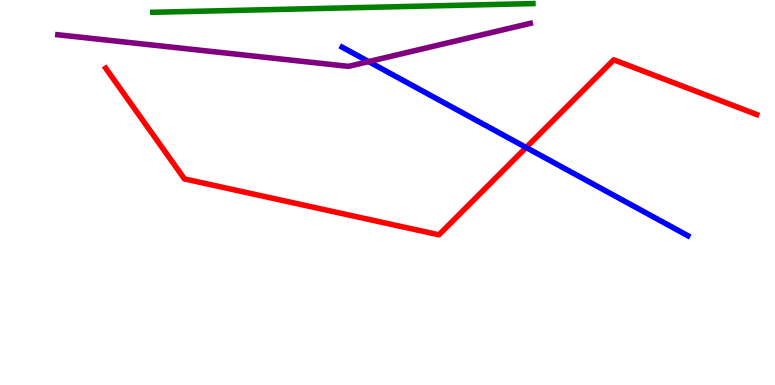[{'lines': ['blue', 'red'], 'intersections': [{'x': 6.79, 'y': 6.17}]}, {'lines': ['green', 'red'], 'intersections': []}, {'lines': ['purple', 'red'], 'intersections': []}, {'lines': ['blue', 'green'], 'intersections': []}, {'lines': ['blue', 'purple'], 'intersections': [{'x': 4.76, 'y': 8.4}]}, {'lines': ['green', 'purple'], 'intersections': []}]